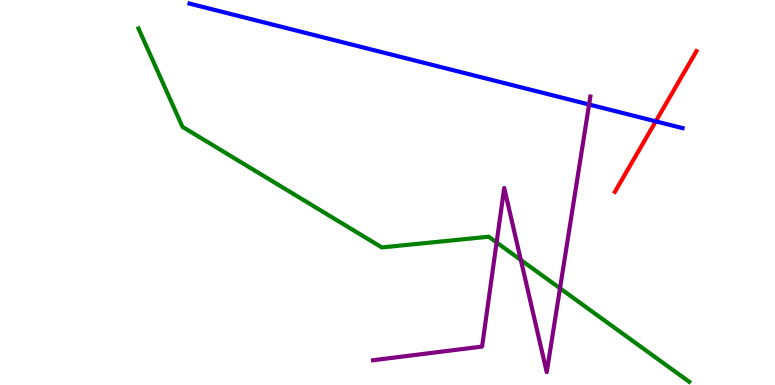[{'lines': ['blue', 'red'], 'intersections': [{'x': 8.46, 'y': 6.85}]}, {'lines': ['green', 'red'], 'intersections': []}, {'lines': ['purple', 'red'], 'intersections': []}, {'lines': ['blue', 'green'], 'intersections': []}, {'lines': ['blue', 'purple'], 'intersections': [{'x': 7.6, 'y': 7.29}]}, {'lines': ['green', 'purple'], 'intersections': [{'x': 6.41, 'y': 3.7}, {'x': 6.72, 'y': 3.25}, {'x': 7.23, 'y': 2.51}]}]